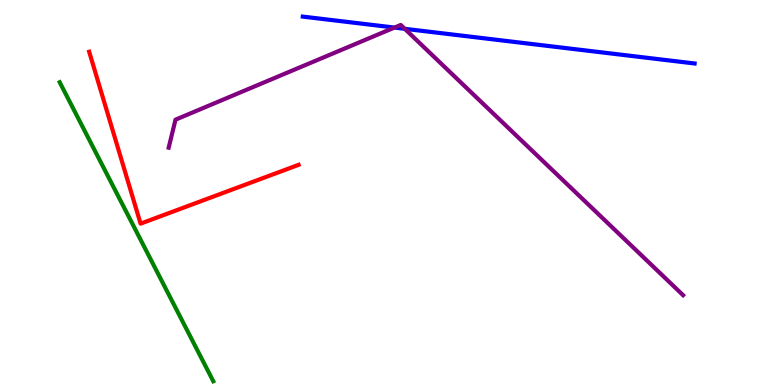[{'lines': ['blue', 'red'], 'intersections': []}, {'lines': ['green', 'red'], 'intersections': []}, {'lines': ['purple', 'red'], 'intersections': []}, {'lines': ['blue', 'green'], 'intersections': []}, {'lines': ['blue', 'purple'], 'intersections': [{'x': 5.09, 'y': 9.28}, {'x': 5.22, 'y': 9.25}]}, {'lines': ['green', 'purple'], 'intersections': []}]